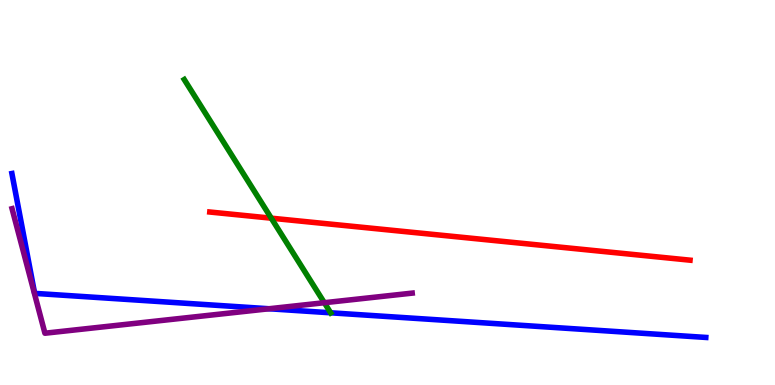[{'lines': ['blue', 'red'], 'intersections': []}, {'lines': ['green', 'red'], 'intersections': [{'x': 3.5, 'y': 4.33}]}, {'lines': ['purple', 'red'], 'intersections': []}, {'lines': ['blue', 'green'], 'intersections': [{'x': 4.27, 'y': 1.88}]}, {'lines': ['blue', 'purple'], 'intersections': [{'x': 3.47, 'y': 1.98}]}, {'lines': ['green', 'purple'], 'intersections': [{'x': 4.18, 'y': 2.14}]}]